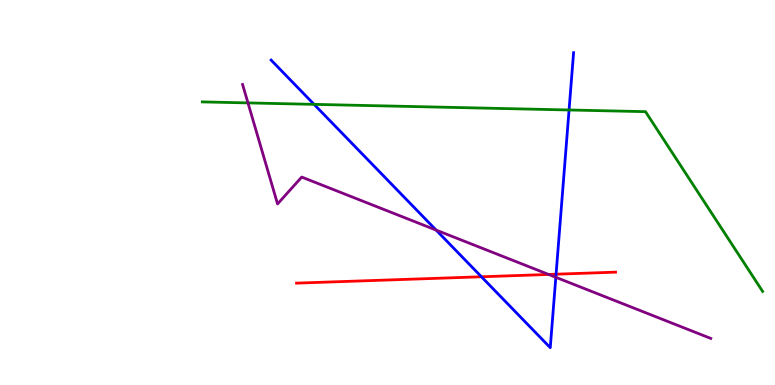[{'lines': ['blue', 'red'], 'intersections': [{'x': 6.21, 'y': 2.81}, {'x': 7.18, 'y': 2.88}]}, {'lines': ['green', 'red'], 'intersections': []}, {'lines': ['purple', 'red'], 'intersections': [{'x': 7.08, 'y': 2.87}]}, {'lines': ['blue', 'green'], 'intersections': [{'x': 4.05, 'y': 7.29}, {'x': 7.34, 'y': 7.14}]}, {'lines': ['blue', 'purple'], 'intersections': [{'x': 5.63, 'y': 4.02}, {'x': 7.17, 'y': 2.8}]}, {'lines': ['green', 'purple'], 'intersections': [{'x': 3.2, 'y': 7.33}]}]